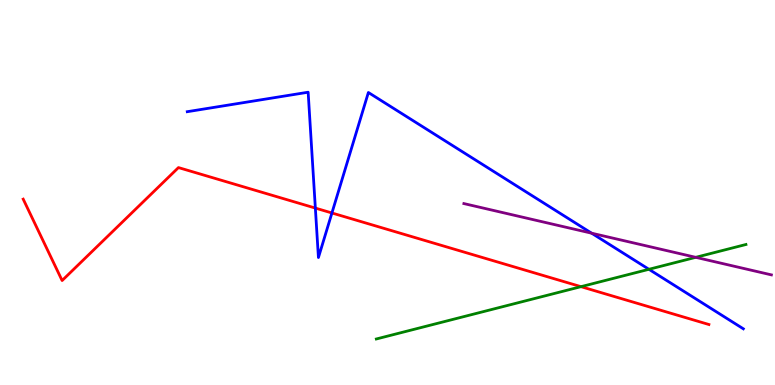[{'lines': ['blue', 'red'], 'intersections': [{'x': 4.07, 'y': 4.6}, {'x': 4.28, 'y': 4.47}]}, {'lines': ['green', 'red'], 'intersections': [{'x': 7.5, 'y': 2.55}]}, {'lines': ['purple', 'red'], 'intersections': []}, {'lines': ['blue', 'green'], 'intersections': [{'x': 8.37, 'y': 3.01}]}, {'lines': ['blue', 'purple'], 'intersections': [{'x': 7.63, 'y': 3.94}]}, {'lines': ['green', 'purple'], 'intersections': [{'x': 8.98, 'y': 3.32}]}]